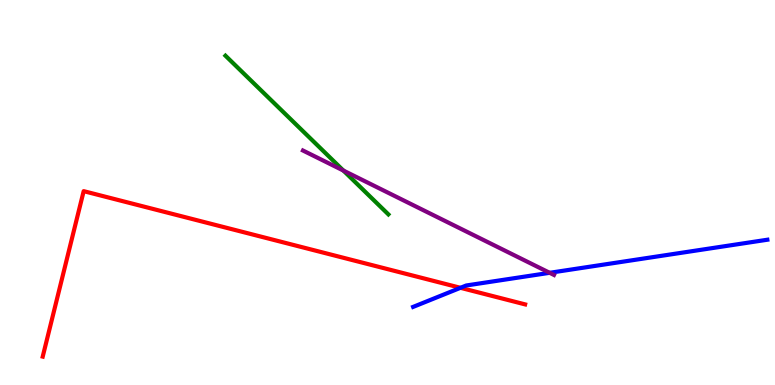[{'lines': ['blue', 'red'], 'intersections': [{'x': 5.94, 'y': 2.52}]}, {'lines': ['green', 'red'], 'intersections': []}, {'lines': ['purple', 'red'], 'intersections': []}, {'lines': ['blue', 'green'], 'intersections': []}, {'lines': ['blue', 'purple'], 'intersections': [{'x': 7.09, 'y': 2.91}]}, {'lines': ['green', 'purple'], 'intersections': [{'x': 4.43, 'y': 5.57}]}]